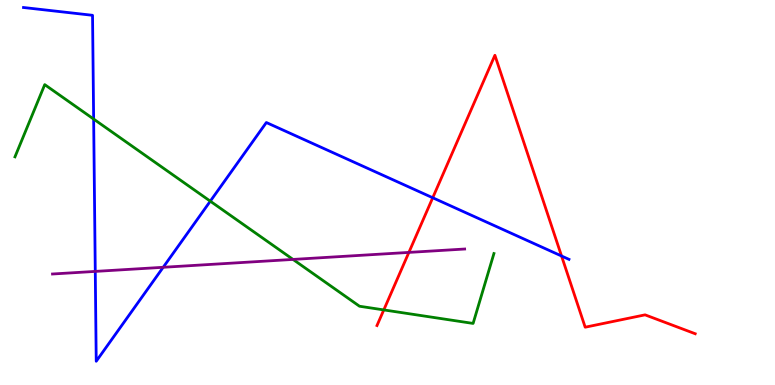[{'lines': ['blue', 'red'], 'intersections': [{'x': 5.58, 'y': 4.86}, {'x': 7.25, 'y': 3.35}]}, {'lines': ['green', 'red'], 'intersections': [{'x': 4.95, 'y': 1.95}]}, {'lines': ['purple', 'red'], 'intersections': [{'x': 5.28, 'y': 3.44}]}, {'lines': ['blue', 'green'], 'intersections': [{'x': 1.21, 'y': 6.91}, {'x': 2.71, 'y': 4.77}]}, {'lines': ['blue', 'purple'], 'intersections': [{'x': 1.23, 'y': 2.95}, {'x': 2.11, 'y': 3.06}]}, {'lines': ['green', 'purple'], 'intersections': [{'x': 3.78, 'y': 3.26}]}]